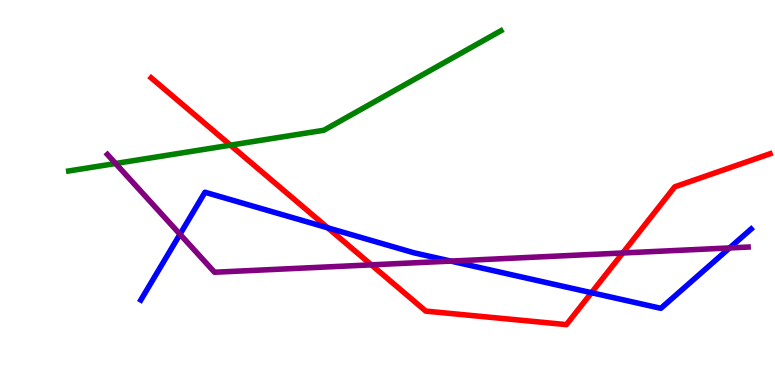[{'lines': ['blue', 'red'], 'intersections': [{'x': 4.23, 'y': 4.08}, {'x': 7.63, 'y': 2.4}]}, {'lines': ['green', 'red'], 'intersections': [{'x': 2.97, 'y': 6.23}]}, {'lines': ['purple', 'red'], 'intersections': [{'x': 4.79, 'y': 3.12}, {'x': 8.04, 'y': 3.43}]}, {'lines': ['blue', 'green'], 'intersections': []}, {'lines': ['blue', 'purple'], 'intersections': [{'x': 2.32, 'y': 3.92}, {'x': 5.82, 'y': 3.22}, {'x': 9.41, 'y': 3.56}]}, {'lines': ['green', 'purple'], 'intersections': [{'x': 1.49, 'y': 5.75}]}]